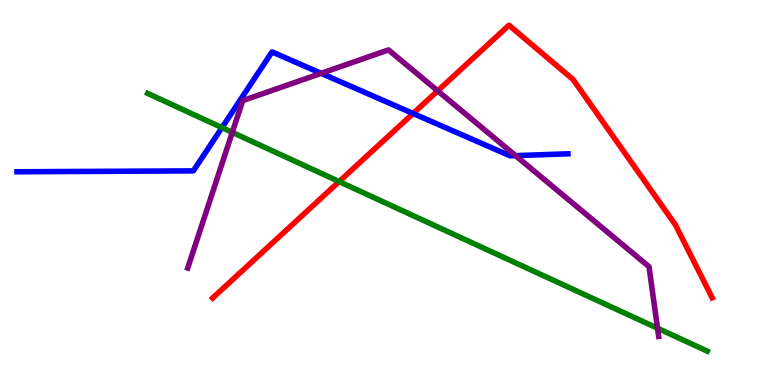[{'lines': ['blue', 'red'], 'intersections': [{'x': 5.33, 'y': 7.05}]}, {'lines': ['green', 'red'], 'intersections': [{'x': 4.38, 'y': 5.28}]}, {'lines': ['purple', 'red'], 'intersections': [{'x': 5.65, 'y': 7.64}]}, {'lines': ['blue', 'green'], 'intersections': [{'x': 2.86, 'y': 6.69}]}, {'lines': ['blue', 'purple'], 'intersections': [{'x': 4.14, 'y': 8.09}, {'x': 6.65, 'y': 5.96}]}, {'lines': ['green', 'purple'], 'intersections': [{'x': 3.0, 'y': 6.56}, {'x': 8.48, 'y': 1.47}]}]